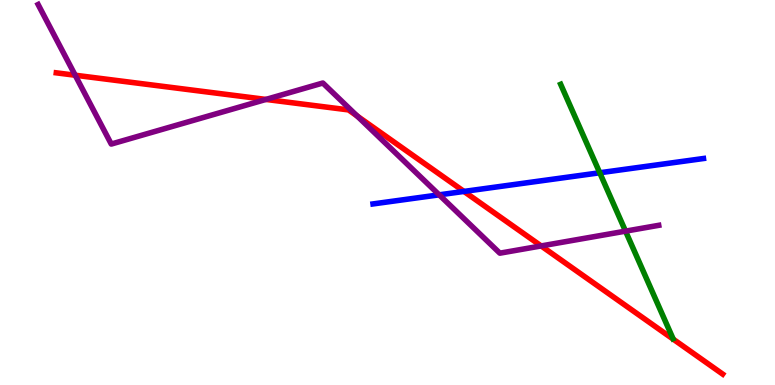[{'lines': ['blue', 'red'], 'intersections': [{'x': 5.99, 'y': 5.03}]}, {'lines': ['green', 'red'], 'intersections': []}, {'lines': ['purple', 'red'], 'intersections': [{'x': 0.97, 'y': 8.05}, {'x': 3.43, 'y': 7.42}, {'x': 4.61, 'y': 6.99}, {'x': 6.98, 'y': 3.61}]}, {'lines': ['blue', 'green'], 'intersections': [{'x': 7.74, 'y': 5.51}]}, {'lines': ['blue', 'purple'], 'intersections': [{'x': 5.67, 'y': 4.94}]}, {'lines': ['green', 'purple'], 'intersections': [{'x': 8.07, 'y': 4.0}]}]